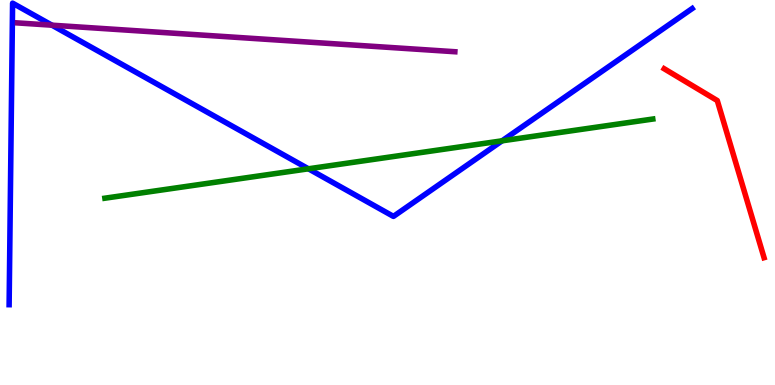[{'lines': ['blue', 'red'], 'intersections': []}, {'lines': ['green', 'red'], 'intersections': []}, {'lines': ['purple', 'red'], 'intersections': []}, {'lines': ['blue', 'green'], 'intersections': [{'x': 3.98, 'y': 5.62}, {'x': 6.48, 'y': 6.34}]}, {'lines': ['blue', 'purple'], 'intersections': [{'x': 0.67, 'y': 9.35}]}, {'lines': ['green', 'purple'], 'intersections': []}]